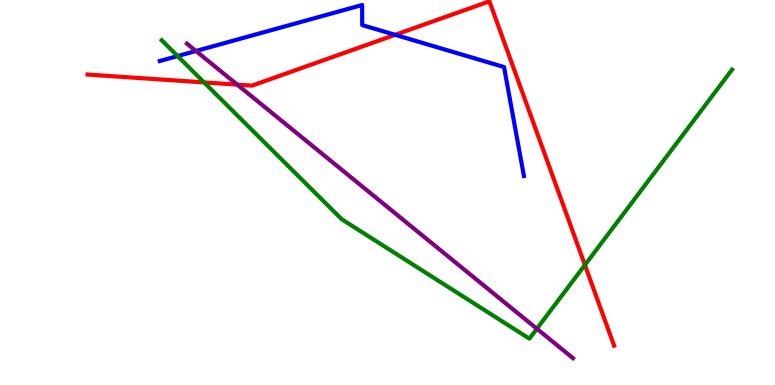[{'lines': ['blue', 'red'], 'intersections': [{'x': 5.1, 'y': 9.1}]}, {'lines': ['green', 'red'], 'intersections': [{'x': 2.63, 'y': 7.86}, {'x': 7.55, 'y': 3.12}]}, {'lines': ['purple', 'red'], 'intersections': [{'x': 3.06, 'y': 7.8}]}, {'lines': ['blue', 'green'], 'intersections': [{'x': 2.29, 'y': 8.54}]}, {'lines': ['blue', 'purple'], 'intersections': [{'x': 2.53, 'y': 8.68}]}, {'lines': ['green', 'purple'], 'intersections': [{'x': 6.93, 'y': 1.46}]}]